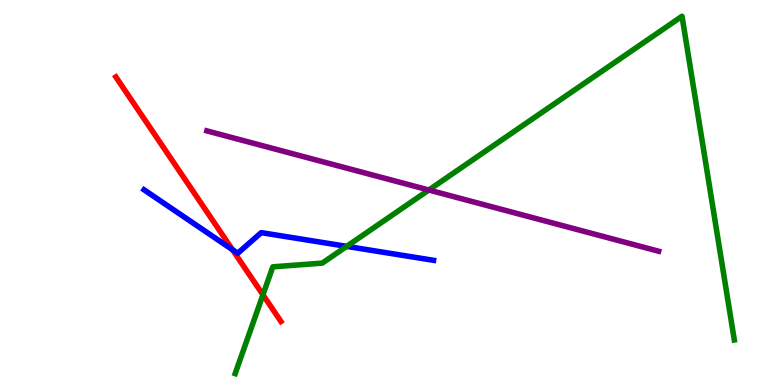[{'lines': ['blue', 'red'], 'intersections': [{'x': 3.0, 'y': 3.51}]}, {'lines': ['green', 'red'], 'intersections': [{'x': 3.39, 'y': 2.34}]}, {'lines': ['purple', 'red'], 'intersections': []}, {'lines': ['blue', 'green'], 'intersections': [{'x': 4.47, 'y': 3.6}]}, {'lines': ['blue', 'purple'], 'intersections': []}, {'lines': ['green', 'purple'], 'intersections': [{'x': 5.53, 'y': 5.06}]}]